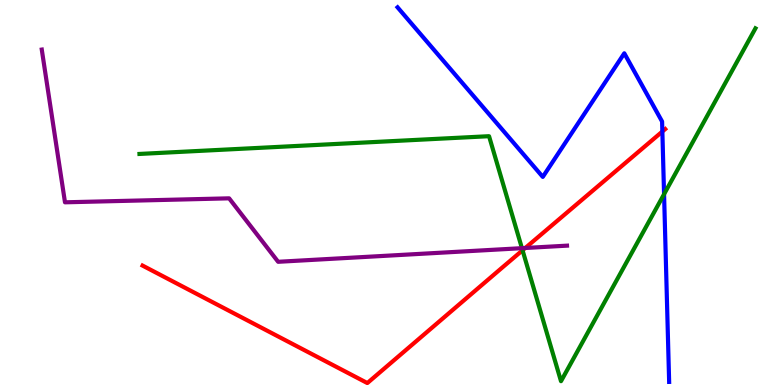[{'lines': ['blue', 'red'], 'intersections': [{'x': 8.55, 'y': 6.58}]}, {'lines': ['green', 'red'], 'intersections': [{'x': 6.74, 'y': 3.5}]}, {'lines': ['purple', 'red'], 'intersections': [{'x': 6.78, 'y': 3.56}]}, {'lines': ['blue', 'green'], 'intersections': [{'x': 8.57, 'y': 4.96}]}, {'lines': ['blue', 'purple'], 'intersections': []}, {'lines': ['green', 'purple'], 'intersections': [{'x': 6.73, 'y': 3.55}]}]